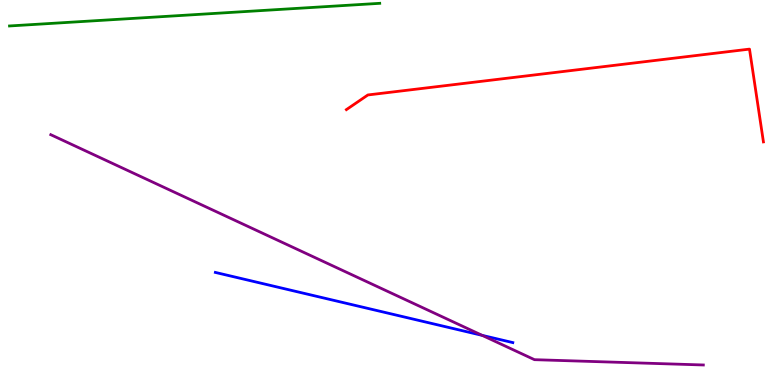[{'lines': ['blue', 'red'], 'intersections': []}, {'lines': ['green', 'red'], 'intersections': []}, {'lines': ['purple', 'red'], 'intersections': []}, {'lines': ['blue', 'green'], 'intersections': []}, {'lines': ['blue', 'purple'], 'intersections': [{'x': 6.22, 'y': 1.29}]}, {'lines': ['green', 'purple'], 'intersections': []}]